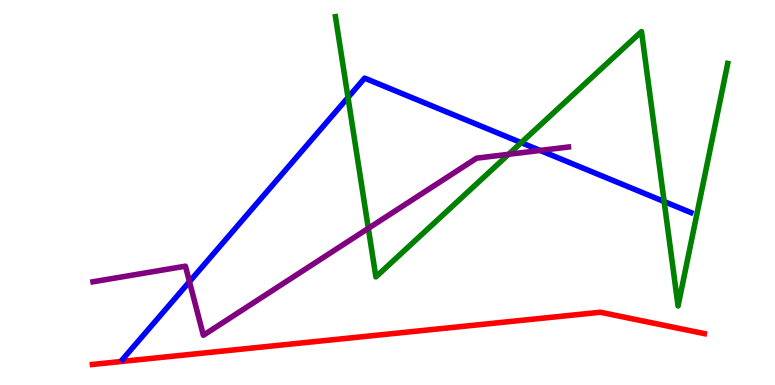[{'lines': ['blue', 'red'], 'intersections': []}, {'lines': ['green', 'red'], 'intersections': []}, {'lines': ['purple', 'red'], 'intersections': []}, {'lines': ['blue', 'green'], 'intersections': [{'x': 4.49, 'y': 7.47}, {'x': 6.73, 'y': 6.29}, {'x': 8.57, 'y': 4.77}]}, {'lines': ['blue', 'purple'], 'intersections': [{'x': 2.44, 'y': 2.68}, {'x': 6.97, 'y': 6.09}]}, {'lines': ['green', 'purple'], 'intersections': [{'x': 4.75, 'y': 4.07}, {'x': 6.56, 'y': 5.99}]}]